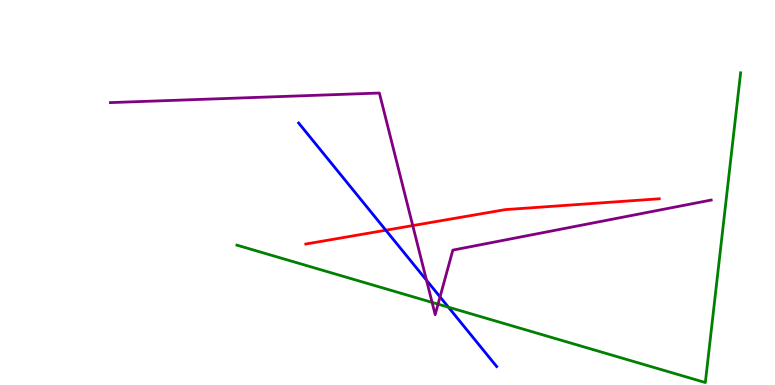[{'lines': ['blue', 'red'], 'intersections': [{'x': 4.98, 'y': 4.02}]}, {'lines': ['green', 'red'], 'intersections': []}, {'lines': ['purple', 'red'], 'intersections': [{'x': 5.33, 'y': 4.14}]}, {'lines': ['blue', 'green'], 'intersections': [{'x': 5.79, 'y': 2.02}]}, {'lines': ['blue', 'purple'], 'intersections': [{'x': 5.5, 'y': 2.72}, {'x': 5.68, 'y': 2.29}]}, {'lines': ['green', 'purple'], 'intersections': [{'x': 5.58, 'y': 2.15}, {'x': 5.65, 'y': 2.1}]}]